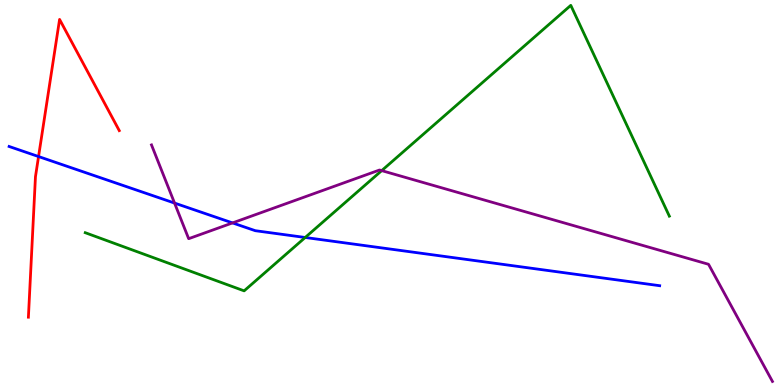[{'lines': ['blue', 'red'], 'intersections': [{'x': 0.497, 'y': 5.93}]}, {'lines': ['green', 'red'], 'intersections': []}, {'lines': ['purple', 'red'], 'intersections': []}, {'lines': ['blue', 'green'], 'intersections': [{'x': 3.94, 'y': 3.83}]}, {'lines': ['blue', 'purple'], 'intersections': [{'x': 2.25, 'y': 4.73}, {'x': 3.0, 'y': 4.21}]}, {'lines': ['green', 'purple'], 'intersections': [{'x': 4.93, 'y': 5.57}]}]